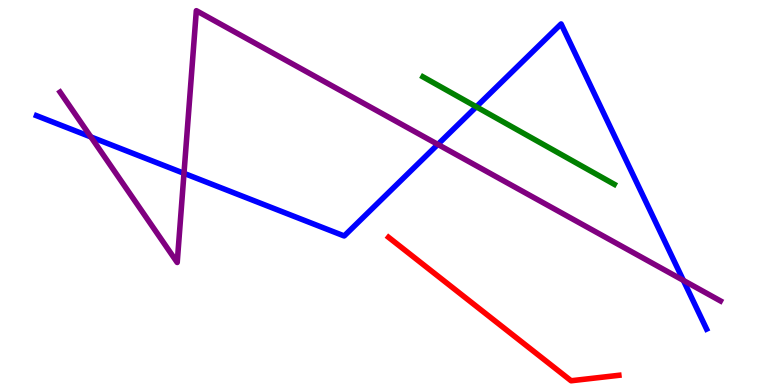[{'lines': ['blue', 'red'], 'intersections': []}, {'lines': ['green', 'red'], 'intersections': []}, {'lines': ['purple', 'red'], 'intersections': []}, {'lines': ['blue', 'green'], 'intersections': [{'x': 6.15, 'y': 7.23}]}, {'lines': ['blue', 'purple'], 'intersections': [{'x': 1.17, 'y': 6.44}, {'x': 2.37, 'y': 5.5}, {'x': 5.65, 'y': 6.25}, {'x': 8.82, 'y': 2.72}]}, {'lines': ['green', 'purple'], 'intersections': []}]